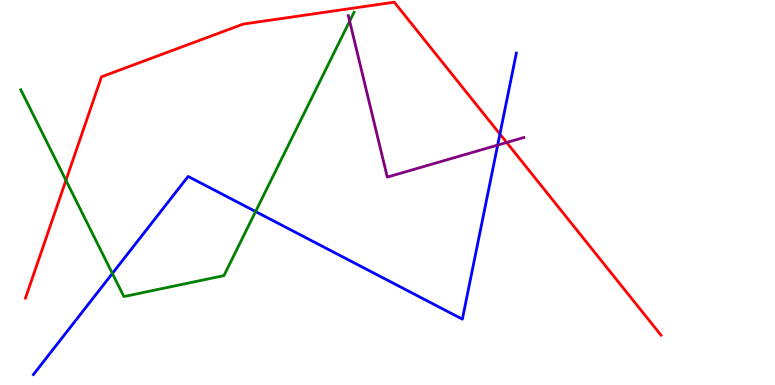[{'lines': ['blue', 'red'], 'intersections': [{'x': 6.45, 'y': 6.52}]}, {'lines': ['green', 'red'], 'intersections': [{'x': 0.851, 'y': 5.32}]}, {'lines': ['purple', 'red'], 'intersections': [{'x': 6.54, 'y': 6.3}]}, {'lines': ['blue', 'green'], 'intersections': [{'x': 1.45, 'y': 2.9}, {'x': 3.3, 'y': 4.51}]}, {'lines': ['blue', 'purple'], 'intersections': [{'x': 6.42, 'y': 6.23}]}, {'lines': ['green', 'purple'], 'intersections': [{'x': 4.51, 'y': 9.45}]}]